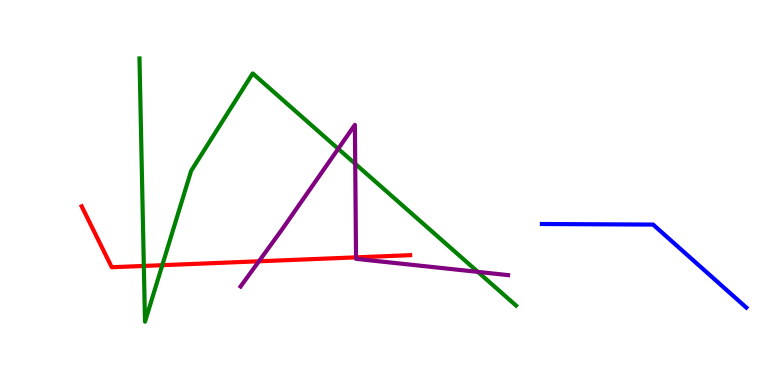[{'lines': ['blue', 'red'], 'intersections': []}, {'lines': ['green', 'red'], 'intersections': [{'x': 1.86, 'y': 3.09}, {'x': 2.09, 'y': 3.11}]}, {'lines': ['purple', 'red'], 'intersections': [{'x': 3.34, 'y': 3.21}, {'x': 4.59, 'y': 3.32}]}, {'lines': ['blue', 'green'], 'intersections': []}, {'lines': ['blue', 'purple'], 'intersections': []}, {'lines': ['green', 'purple'], 'intersections': [{'x': 4.36, 'y': 6.14}, {'x': 4.58, 'y': 5.75}, {'x': 6.17, 'y': 2.94}]}]